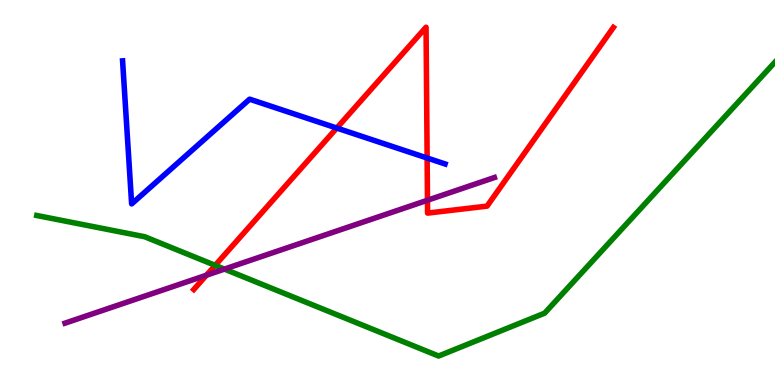[{'lines': ['blue', 'red'], 'intersections': [{'x': 4.35, 'y': 6.67}, {'x': 5.51, 'y': 5.9}]}, {'lines': ['green', 'red'], 'intersections': [{'x': 2.78, 'y': 3.11}]}, {'lines': ['purple', 'red'], 'intersections': [{'x': 2.66, 'y': 2.85}, {'x': 5.52, 'y': 4.8}]}, {'lines': ['blue', 'green'], 'intersections': []}, {'lines': ['blue', 'purple'], 'intersections': []}, {'lines': ['green', 'purple'], 'intersections': [{'x': 2.9, 'y': 3.01}]}]